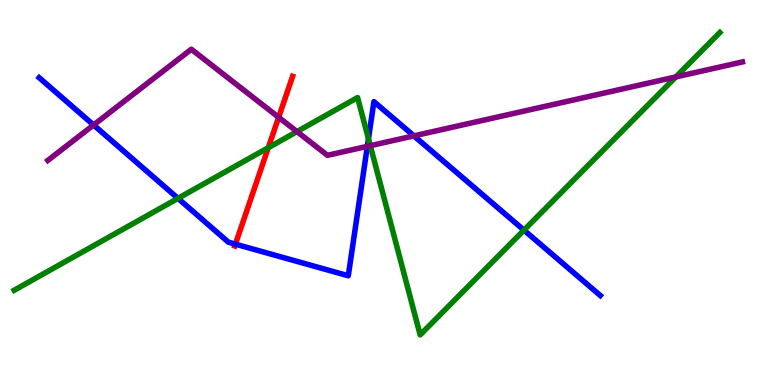[{'lines': ['blue', 'red'], 'intersections': [{'x': 3.04, 'y': 3.66}]}, {'lines': ['green', 'red'], 'intersections': [{'x': 3.46, 'y': 6.16}]}, {'lines': ['purple', 'red'], 'intersections': [{'x': 3.6, 'y': 6.95}]}, {'lines': ['blue', 'green'], 'intersections': [{'x': 2.3, 'y': 4.85}, {'x': 4.75, 'y': 6.39}, {'x': 6.76, 'y': 4.02}]}, {'lines': ['blue', 'purple'], 'intersections': [{'x': 1.21, 'y': 6.75}, {'x': 4.74, 'y': 6.2}, {'x': 5.34, 'y': 6.47}]}, {'lines': ['green', 'purple'], 'intersections': [{'x': 3.83, 'y': 6.58}, {'x': 4.78, 'y': 6.22}, {'x': 8.72, 'y': 8.0}]}]